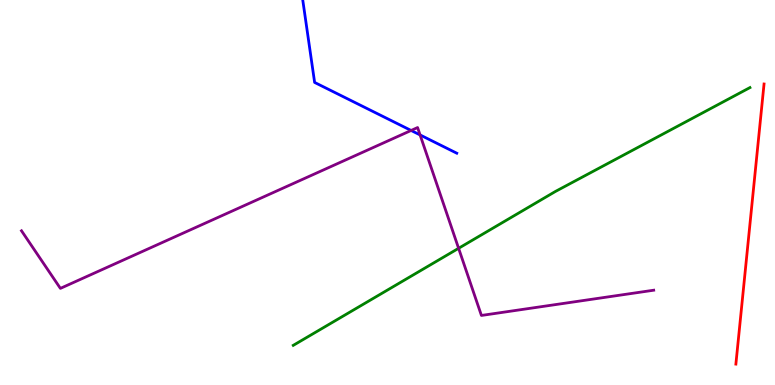[{'lines': ['blue', 'red'], 'intersections': []}, {'lines': ['green', 'red'], 'intersections': []}, {'lines': ['purple', 'red'], 'intersections': []}, {'lines': ['blue', 'green'], 'intersections': []}, {'lines': ['blue', 'purple'], 'intersections': [{'x': 5.3, 'y': 6.61}, {'x': 5.42, 'y': 6.5}]}, {'lines': ['green', 'purple'], 'intersections': [{'x': 5.92, 'y': 3.55}]}]